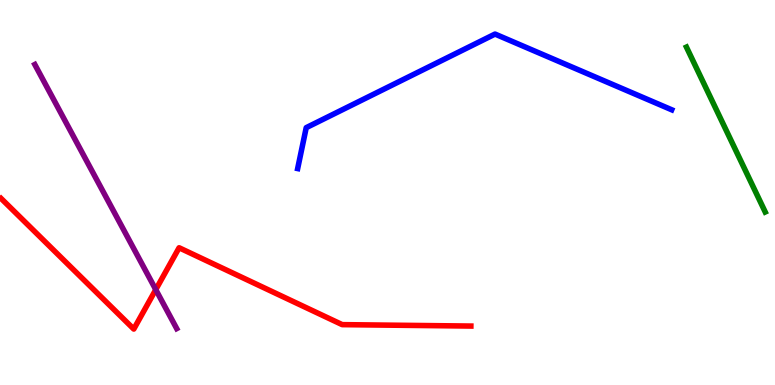[{'lines': ['blue', 'red'], 'intersections': []}, {'lines': ['green', 'red'], 'intersections': []}, {'lines': ['purple', 'red'], 'intersections': [{'x': 2.01, 'y': 2.48}]}, {'lines': ['blue', 'green'], 'intersections': []}, {'lines': ['blue', 'purple'], 'intersections': []}, {'lines': ['green', 'purple'], 'intersections': []}]